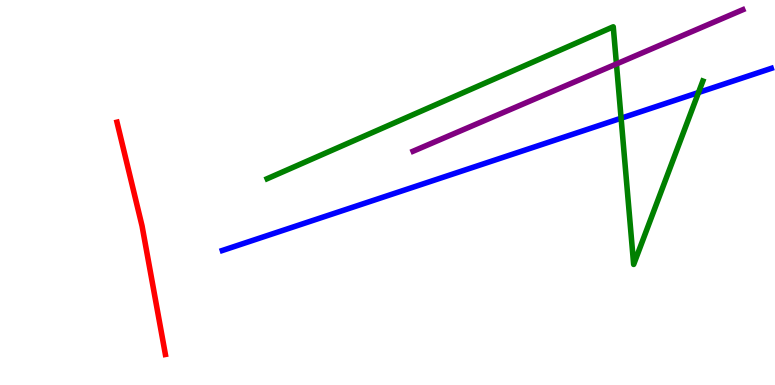[{'lines': ['blue', 'red'], 'intersections': []}, {'lines': ['green', 'red'], 'intersections': []}, {'lines': ['purple', 'red'], 'intersections': []}, {'lines': ['blue', 'green'], 'intersections': [{'x': 8.01, 'y': 6.93}, {'x': 9.01, 'y': 7.6}]}, {'lines': ['blue', 'purple'], 'intersections': []}, {'lines': ['green', 'purple'], 'intersections': [{'x': 7.95, 'y': 8.34}]}]